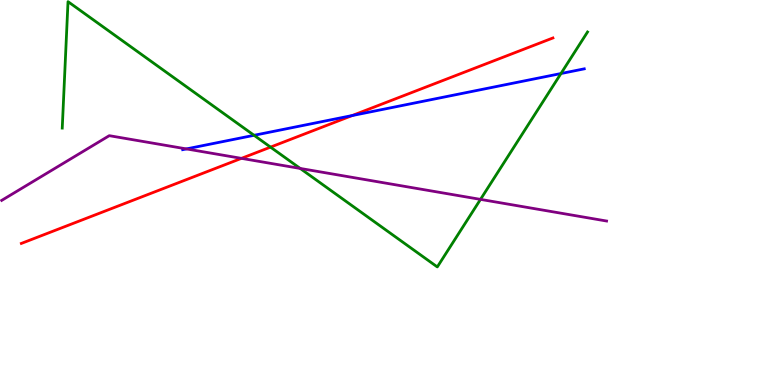[{'lines': ['blue', 'red'], 'intersections': [{'x': 4.54, 'y': 7.0}]}, {'lines': ['green', 'red'], 'intersections': [{'x': 3.49, 'y': 6.18}]}, {'lines': ['purple', 'red'], 'intersections': [{'x': 3.12, 'y': 5.89}]}, {'lines': ['blue', 'green'], 'intersections': [{'x': 3.28, 'y': 6.49}, {'x': 7.24, 'y': 8.09}]}, {'lines': ['blue', 'purple'], 'intersections': [{'x': 2.41, 'y': 6.13}]}, {'lines': ['green', 'purple'], 'intersections': [{'x': 3.87, 'y': 5.62}, {'x': 6.2, 'y': 4.82}]}]